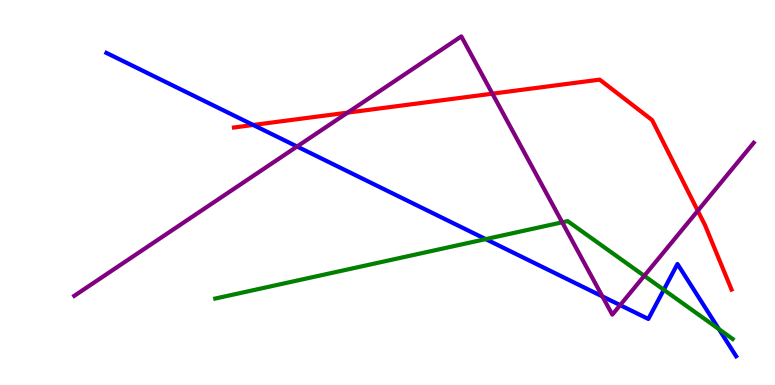[{'lines': ['blue', 'red'], 'intersections': [{'x': 3.27, 'y': 6.75}]}, {'lines': ['green', 'red'], 'intersections': []}, {'lines': ['purple', 'red'], 'intersections': [{'x': 4.49, 'y': 7.07}, {'x': 6.35, 'y': 7.57}, {'x': 9.0, 'y': 4.53}]}, {'lines': ['blue', 'green'], 'intersections': [{'x': 6.27, 'y': 3.79}, {'x': 8.57, 'y': 2.47}, {'x': 9.28, 'y': 1.45}]}, {'lines': ['blue', 'purple'], 'intersections': [{'x': 3.83, 'y': 6.19}, {'x': 7.77, 'y': 2.3}, {'x': 8.0, 'y': 2.07}]}, {'lines': ['green', 'purple'], 'intersections': [{'x': 7.25, 'y': 4.23}, {'x': 8.31, 'y': 2.84}]}]